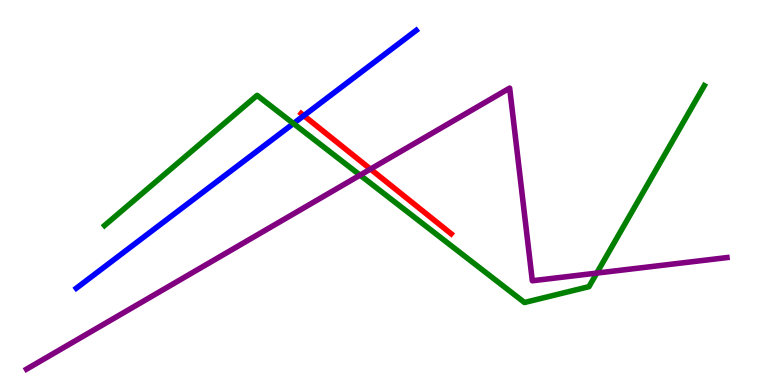[{'lines': ['blue', 'red'], 'intersections': [{'x': 3.92, 'y': 7.0}]}, {'lines': ['green', 'red'], 'intersections': []}, {'lines': ['purple', 'red'], 'intersections': [{'x': 4.78, 'y': 5.61}]}, {'lines': ['blue', 'green'], 'intersections': [{'x': 3.79, 'y': 6.79}]}, {'lines': ['blue', 'purple'], 'intersections': []}, {'lines': ['green', 'purple'], 'intersections': [{'x': 4.65, 'y': 5.45}, {'x': 7.7, 'y': 2.91}]}]